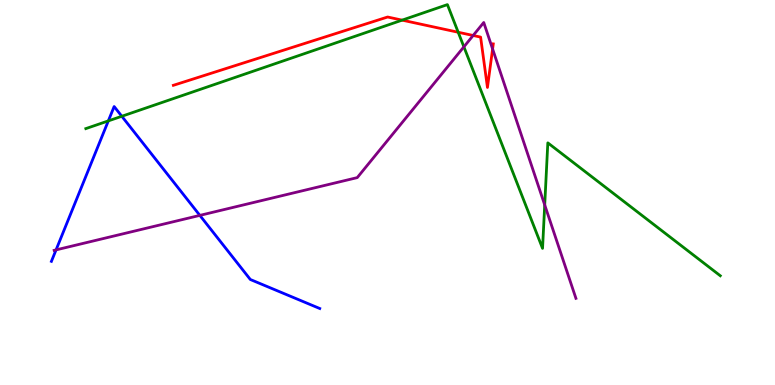[{'lines': ['blue', 'red'], 'intersections': []}, {'lines': ['green', 'red'], 'intersections': [{'x': 5.19, 'y': 9.48}, {'x': 5.91, 'y': 9.16}]}, {'lines': ['purple', 'red'], 'intersections': [{'x': 6.11, 'y': 9.08}, {'x': 6.36, 'y': 8.73}]}, {'lines': ['blue', 'green'], 'intersections': [{'x': 1.4, 'y': 6.86}, {'x': 1.57, 'y': 6.98}]}, {'lines': ['blue', 'purple'], 'intersections': [{'x': 0.723, 'y': 3.51}, {'x': 2.58, 'y': 4.41}]}, {'lines': ['green', 'purple'], 'intersections': [{'x': 5.99, 'y': 8.78}, {'x': 7.03, 'y': 4.68}]}]